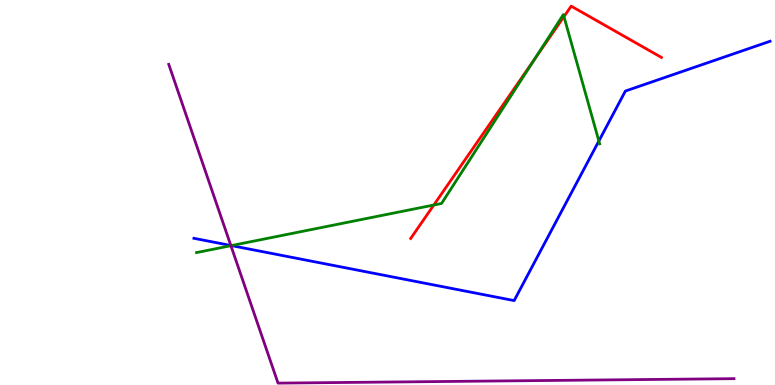[{'lines': ['blue', 'red'], 'intersections': []}, {'lines': ['green', 'red'], 'intersections': [{'x': 5.6, 'y': 4.67}, {'x': 6.91, 'y': 8.48}, {'x': 7.28, 'y': 9.57}]}, {'lines': ['purple', 'red'], 'intersections': []}, {'lines': ['blue', 'green'], 'intersections': [{'x': 2.99, 'y': 3.62}, {'x': 7.73, 'y': 6.34}]}, {'lines': ['blue', 'purple'], 'intersections': [{'x': 2.98, 'y': 3.62}]}, {'lines': ['green', 'purple'], 'intersections': [{'x': 2.98, 'y': 3.62}]}]